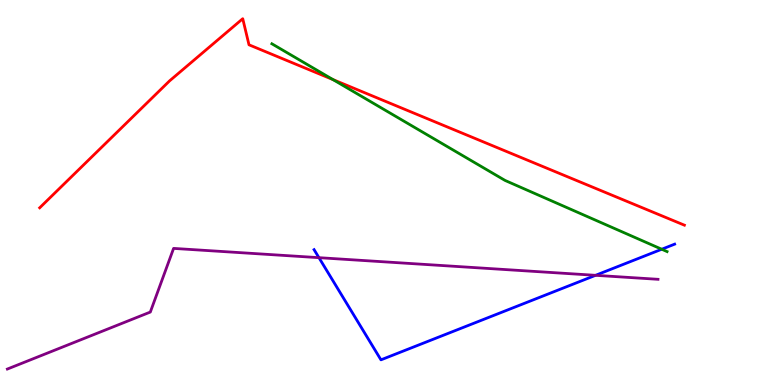[{'lines': ['blue', 'red'], 'intersections': []}, {'lines': ['green', 'red'], 'intersections': [{'x': 4.3, 'y': 7.93}]}, {'lines': ['purple', 'red'], 'intersections': []}, {'lines': ['blue', 'green'], 'intersections': [{'x': 8.54, 'y': 3.53}]}, {'lines': ['blue', 'purple'], 'intersections': [{'x': 4.12, 'y': 3.31}, {'x': 7.68, 'y': 2.85}]}, {'lines': ['green', 'purple'], 'intersections': []}]